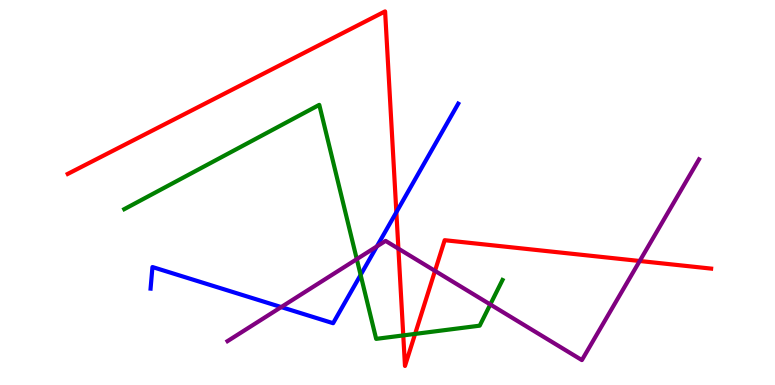[{'lines': ['blue', 'red'], 'intersections': [{'x': 5.11, 'y': 4.49}]}, {'lines': ['green', 'red'], 'intersections': [{'x': 5.2, 'y': 1.29}, {'x': 5.36, 'y': 1.33}]}, {'lines': ['purple', 'red'], 'intersections': [{'x': 5.14, 'y': 3.54}, {'x': 5.61, 'y': 2.96}, {'x': 8.25, 'y': 3.22}]}, {'lines': ['blue', 'green'], 'intersections': [{'x': 4.65, 'y': 2.86}]}, {'lines': ['blue', 'purple'], 'intersections': [{'x': 3.63, 'y': 2.02}, {'x': 4.86, 'y': 3.6}]}, {'lines': ['green', 'purple'], 'intersections': [{'x': 4.6, 'y': 3.27}, {'x': 6.33, 'y': 2.09}]}]